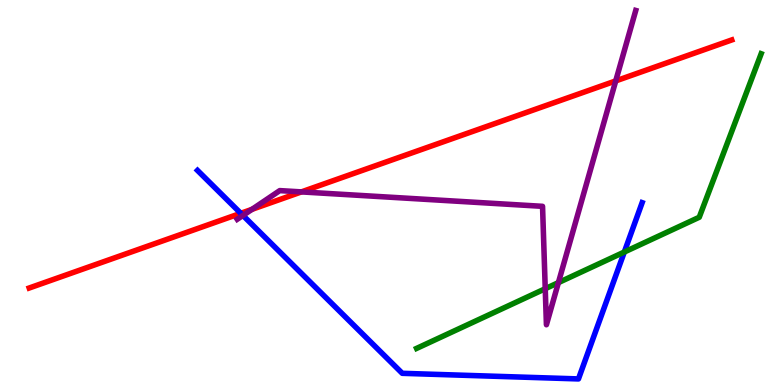[{'lines': ['blue', 'red'], 'intersections': [{'x': 3.11, 'y': 4.46}]}, {'lines': ['green', 'red'], 'intersections': []}, {'lines': ['purple', 'red'], 'intersections': [{'x': 3.25, 'y': 4.56}, {'x': 3.89, 'y': 5.02}, {'x': 7.94, 'y': 7.9}]}, {'lines': ['blue', 'green'], 'intersections': [{'x': 8.06, 'y': 3.45}]}, {'lines': ['blue', 'purple'], 'intersections': [{'x': 3.13, 'y': 4.4}]}, {'lines': ['green', 'purple'], 'intersections': [{'x': 7.04, 'y': 2.5}, {'x': 7.21, 'y': 2.66}]}]